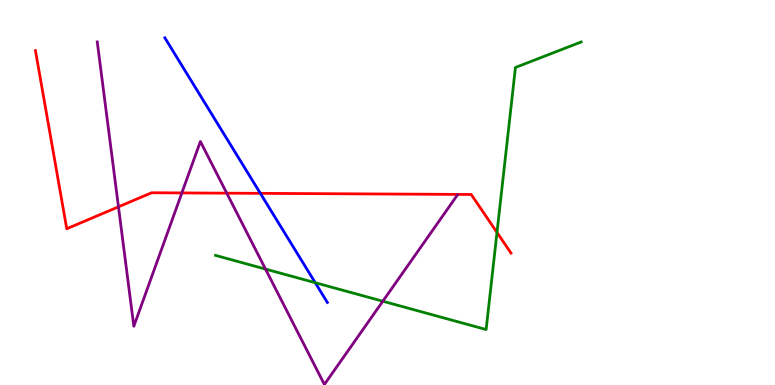[{'lines': ['blue', 'red'], 'intersections': [{'x': 3.36, 'y': 4.98}]}, {'lines': ['green', 'red'], 'intersections': [{'x': 6.41, 'y': 3.96}]}, {'lines': ['purple', 'red'], 'intersections': [{'x': 1.53, 'y': 4.63}, {'x': 2.35, 'y': 4.99}, {'x': 2.93, 'y': 4.98}]}, {'lines': ['blue', 'green'], 'intersections': [{'x': 4.07, 'y': 2.66}]}, {'lines': ['blue', 'purple'], 'intersections': []}, {'lines': ['green', 'purple'], 'intersections': [{'x': 3.43, 'y': 3.01}, {'x': 4.94, 'y': 2.18}]}]